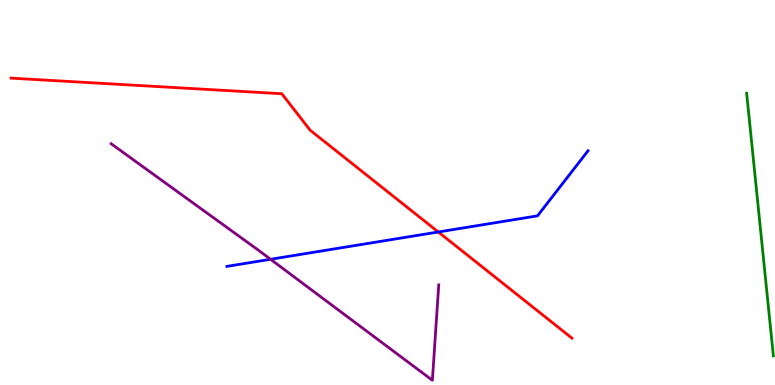[{'lines': ['blue', 'red'], 'intersections': [{'x': 5.66, 'y': 3.97}]}, {'lines': ['green', 'red'], 'intersections': []}, {'lines': ['purple', 'red'], 'intersections': []}, {'lines': ['blue', 'green'], 'intersections': []}, {'lines': ['blue', 'purple'], 'intersections': [{'x': 3.49, 'y': 3.27}]}, {'lines': ['green', 'purple'], 'intersections': []}]